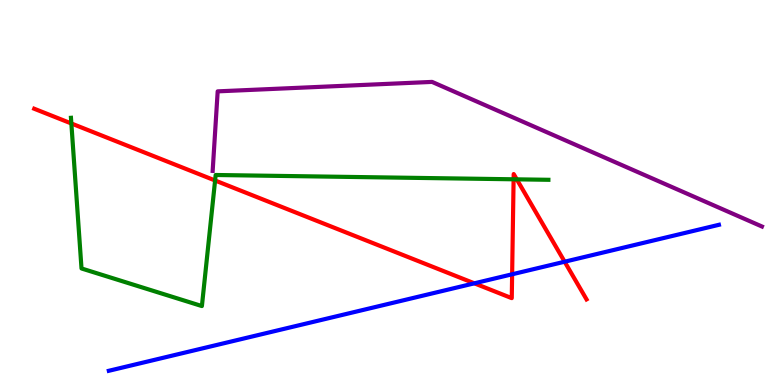[{'lines': ['blue', 'red'], 'intersections': [{'x': 6.12, 'y': 2.64}, {'x': 6.61, 'y': 2.88}, {'x': 7.29, 'y': 3.2}]}, {'lines': ['green', 'red'], 'intersections': [{'x': 0.921, 'y': 6.79}, {'x': 2.78, 'y': 5.31}, {'x': 6.63, 'y': 5.34}, {'x': 6.67, 'y': 5.34}]}, {'lines': ['purple', 'red'], 'intersections': []}, {'lines': ['blue', 'green'], 'intersections': []}, {'lines': ['blue', 'purple'], 'intersections': []}, {'lines': ['green', 'purple'], 'intersections': []}]